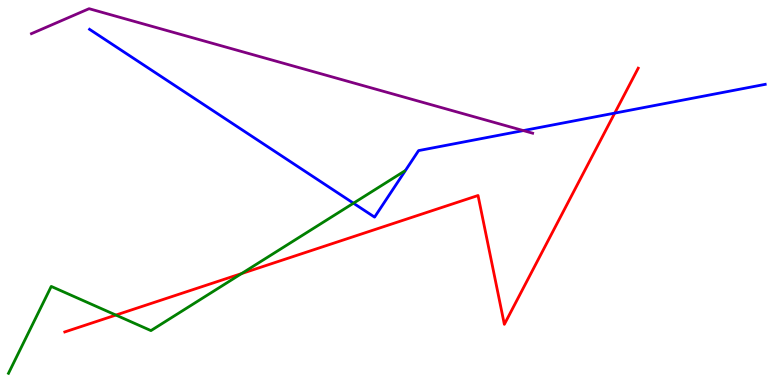[{'lines': ['blue', 'red'], 'intersections': [{'x': 7.93, 'y': 7.06}]}, {'lines': ['green', 'red'], 'intersections': [{'x': 1.5, 'y': 1.82}, {'x': 3.12, 'y': 2.89}]}, {'lines': ['purple', 'red'], 'intersections': []}, {'lines': ['blue', 'green'], 'intersections': [{'x': 4.56, 'y': 4.72}]}, {'lines': ['blue', 'purple'], 'intersections': [{'x': 6.75, 'y': 6.61}]}, {'lines': ['green', 'purple'], 'intersections': []}]